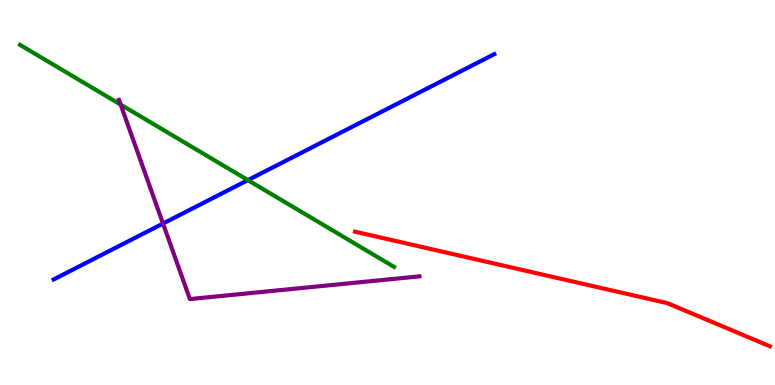[{'lines': ['blue', 'red'], 'intersections': []}, {'lines': ['green', 'red'], 'intersections': []}, {'lines': ['purple', 'red'], 'intersections': []}, {'lines': ['blue', 'green'], 'intersections': [{'x': 3.2, 'y': 5.32}]}, {'lines': ['blue', 'purple'], 'intersections': [{'x': 2.1, 'y': 4.19}]}, {'lines': ['green', 'purple'], 'intersections': [{'x': 1.56, 'y': 7.28}]}]